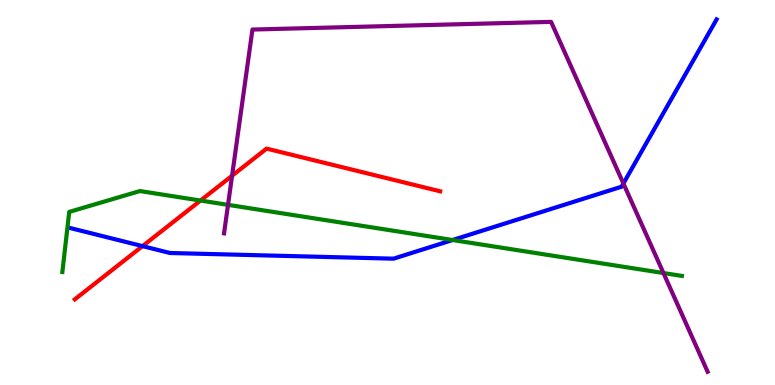[{'lines': ['blue', 'red'], 'intersections': [{'x': 1.84, 'y': 3.61}]}, {'lines': ['green', 'red'], 'intersections': [{'x': 2.59, 'y': 4.79}]}, {'lines': ['purple', 'red'], 'intersections': [{'x': 2.99, 'y': 5.44}]}, {'lines': ['blue', 'green'], 'intersections': [{'x': 5.84, 'y': 3.77}]}, {'lines': ['blue', 'purple'], 'intersections': [{'x': 8.04, 'y': 5.23}]}, {'lines': ['green', 'purple'], 'intersections': [{'x': 2.94, 'y': 4.68}, {'x': 8.56, 'y': 2.91}]}]